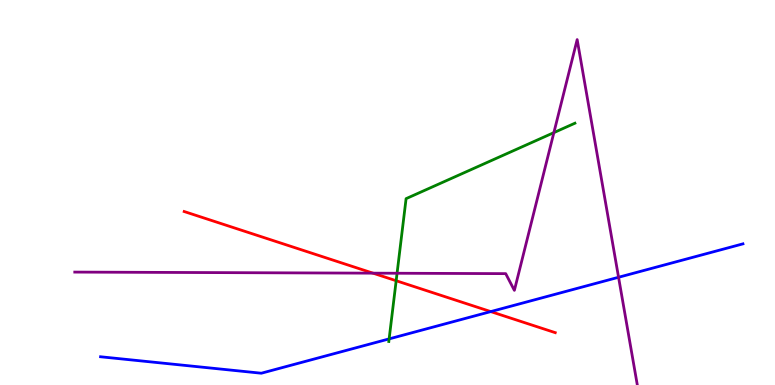[{'lines': ['blue', 'red'], 'intersections': [{'x': 6.33, 'y': 1.91}]}, {'lines': ['green', 'red'], 'intersections': [{'x': 5.11, 'y': 2.71}]}, {'lines': ['purple', 'red'], 'intersections': [{'x': 4.81, 'y': 2.9}]}, {'lines': ['blue', 'green'], 'intersections': [{'x': 5.02, 'y': 1.2}]}, {'lines': ['blue', 'purple'], 'intersections': [{'x': 7.98, 'y': 2.8}]}, {'lines': ['green', 'purple'], 'intersections': [{'x': 5.12, 'y': 2.9}, {'x': 7.15, 'y': 6.56}]}]